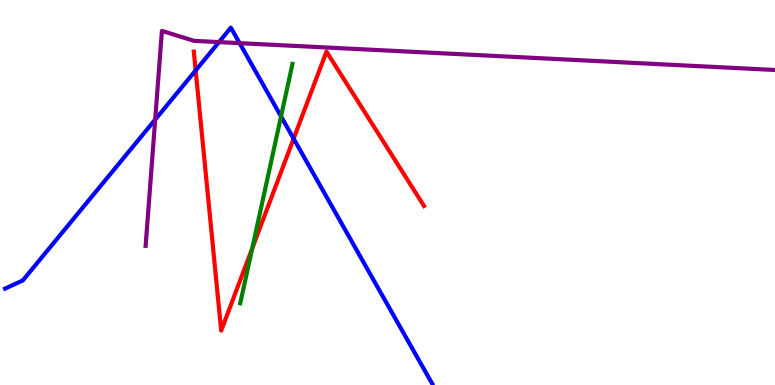[{'lines': ['blue', 'red'], 'intersections': [{'x': 2.52, 'y': 8.17}, {'x': 3.79, 'y': 6.4}]}, {'lines': ['green', 'red'], 'intersections': [{'x': 3.25, 'y': 3.55}]}, {'lines': ['purple', 'red'], 'intersections': []}, {'lines': ['blue', 'green'], 'intersections': [{'x': 3.63, 'y': 6.98}]}, {'lines': ['blue', 'purple'], 'intersections': [{'x': 2.0, 'y': 6.89}, {'x': 2.83, 'y': 8.91}, {'x': 3.09, 'y': 8.88}]}, {'lines': ['green', 'purple'], 'intersections': []}]